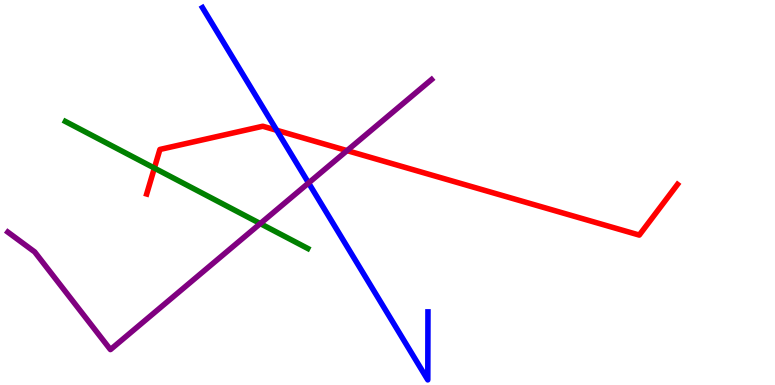[{'lines': ['blue', 'red'], 'intersections': [{'x': 3.57, 'y': 6.62}]}, {'lines': ['green', 'red'], 'intersections': [{'x': 1.99, 'y': 5.63}]}, {'lines': ['purple', 'red'], 'intersections': [{'x': 4.48, 'y': 6.09}]}, {'lines': ['blue', 'green'], 'intersections': []}, {'lines': ['blue', 'purple'], 'intersections': [{'x': 3.98, 'y': 5.25}]}, {'lines': ['green', 'purple'], 'intersections': [{'x': 3.36, 'y': 4.19}]}]